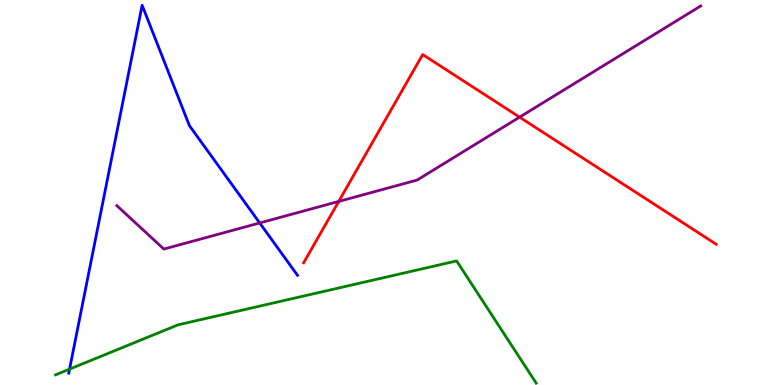[{'lines': ['blue', 'red'], 'intersections': []}, {'lines': ['green', 'red'], 'intersections': []}, {'lines': ['purple', 'red'], 'intersections': [{'x': 4.37, 'y': 4.77}, {'x': 6.7, 'y': 6.96}]}, {'lines': ['blue', 'green'], 'intersections': [{'x': 0.897, 'y': 0.412}]}, {'lines': ['blue', 'purple'], 'intersections': [{'x': 3.35, 'y': 4.21}]}, {'lines': ['green', 'purple'], 'intersections': []}]